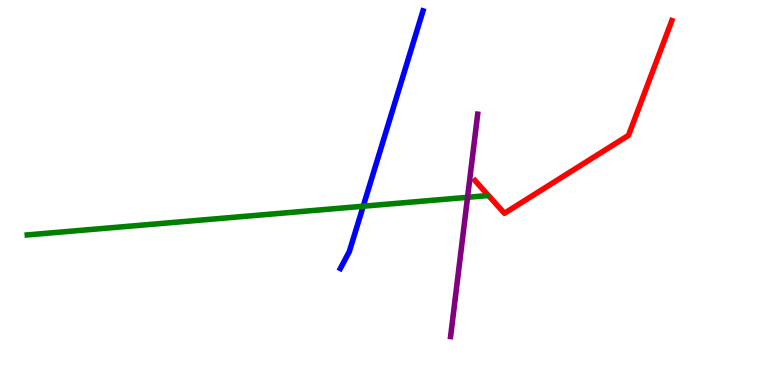[{'lines': ['blue', 'red'], 'intersections': []}, {'lines': ['green', 'red'], 'intersections': []}, {'lines': ['purple', 'red'], 'intersections': []}, {'lines': ['blue', 'green'], 'intersections': [{'x': 4.69, 'y': 4.64}]}, {'lines': ['blue', 'purple'], 'intersections': []}, {'lines': ['green', 'purple'], 'intersections': [{'x': 6.03, 'y': 4.88}]}]